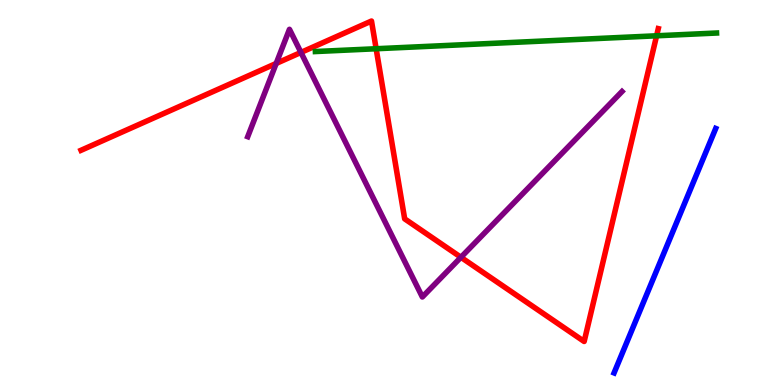[{'lines': ['blue', 'red'], 'intersections': []}, {'lines': ['green', 'red'], 'intersections': [{'x': 4.85, 'y': 8.73}, {'x': 8.47, 'y': 9.07}]}, {'lines': ['purple', 'red'], 'intersections': [{'x': 3.56, 'y': 8.35}, {'x': 3.88, 'y': 8.64}, {'x': 5.95, 'y': 3.32}]}, {'lines': ['blue', 'green'], 'intersections': []}, {'lines': ['blue', 'purple'], 'intersections': []}, {'lines': ['green', 'purple'], 'intersections': []}]